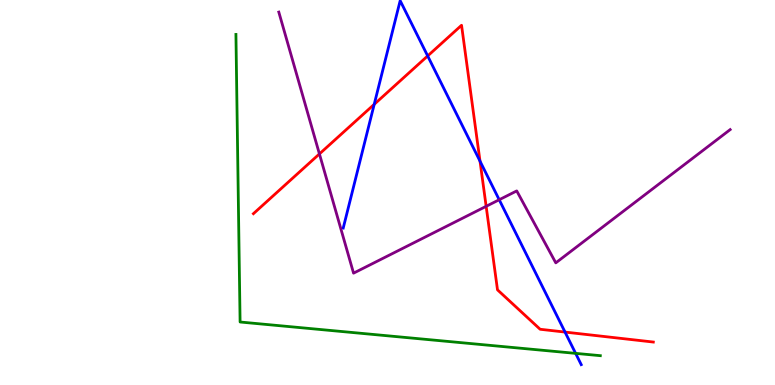[{'lines': ['blue', 'red'], 'intersections': [{'x': 4.83, 'y': 7.29}, {'x': 5.52, 'y': 8.55}, {'x': 6.19, 'y': 5.81}, {'x': 7.29, 'y': 1.37}]}, {'lines': ['green', 'red'], 'intersections': []}, {'lines': ['purple', 'red'], 'intersections': [{'x': 4.12, 'y': 6.0}, {'x': 6.27, 'y': 4.64}]}, {'lines': ['blue', 'green'], 'intersections': [{'x': 7.43, 'y': 0.822}]}, {'lines': ['blue', 'purple'], 'intersections': [{'x': 6.44, 'y': 4.81}]}, {'lines': ['green', 'purple'], 'intersections': []}]